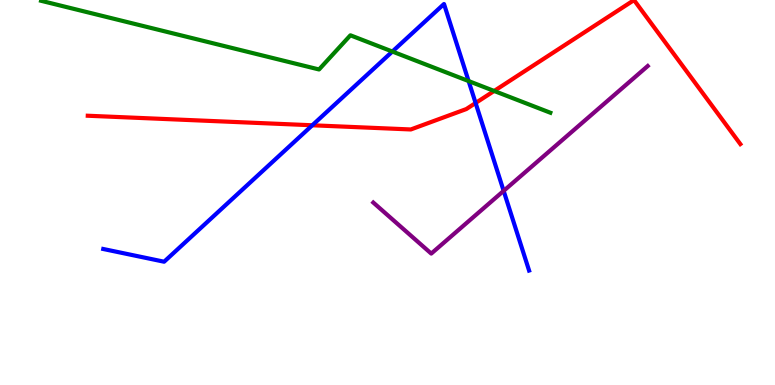[{'lines': ['blue', 'red'], 'intersections': [{'x': 4.03, 'y': 6.75}, {'x': 6.14, 'y': 7.32}]}, {'lines': ['green', 'red'], 'intersections': [{'x': 6.38, 'y': 7.64}]}, {'lines': ['purple', 'red'], 'intersections': []}, {'lines': ['blue', 'green'], 'intersections': [{'x': 5.06, 'y': 8.66}, {'x': 6.05, 'y': 7.89}]}, {'lines': ['blue', 'purple'], 'intersections': [{'x': 6.5, 'y': 5.04}]}, {'lines': ['green', 'purple'], 'intersections': []}]